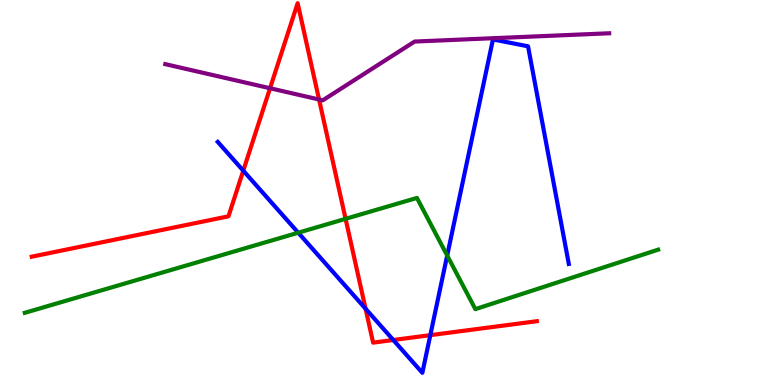[{'lines': ['blue', 'red'], 'intersections': [{'x': 3.14, 'y': 5.57}, {'x': 4.72, 'y': 1.98}, {'x': 5.07, 'y': 1.17}, {'x': 5.55, 'y': 1.29}]}, {'lines': ['green', 'red'], 'intersections': [{'x': 4.46, 'y': 4.32}]}, {'lines': ['purple', 'red'], 'intersections': [{'x': 3.48, 'y': 7.71}, {'x': 4.12, 'y': 7.42}]}, {'lines': ['blue', 'green'], 'intersections': [{'x': 3.85, 'y': 3.96}, {'x': 5.77, 'y': 3.36}]}, {'lines': ['blue', 'purple'], 'intersections': []}, {'lines': ['green', 'purple'], 'intersections': []}]